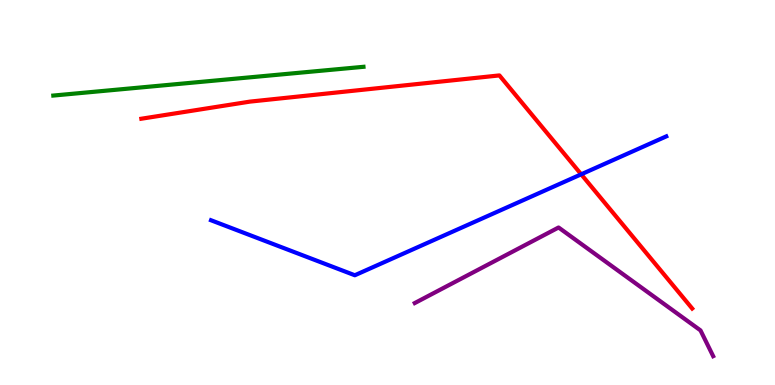[{'lines': ['blue', 'red'], 'intersections': [{'x': 7.5, 'y': 5.47}]}, {'lines': ['green', 'red'], 'intersections': []}, {'lines': ['purple', 'red'], 'intersections': []}, {'lines': ['blue', 'green'], 'intersections': []}, {'lines': ['blue', 'purple'], 'intersections': []}, {'lines': ['green', 'purple'], 'intersections': []}]